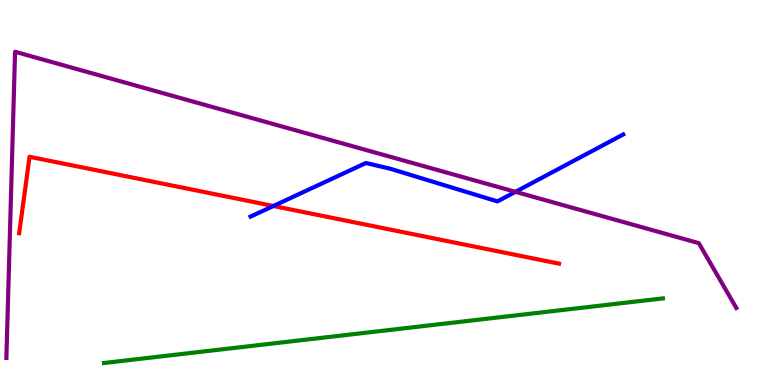[{'lines': ['blue', 'red'], 'intersections': [{'x': 3.53, 'y': 4.65}]}, {'lines': ['green', 'red'], 'intersections': []}, {'lines': ['purple', 'red'], 'intersections': []}, {'lines': ['blue', 'green'], 'intersections': []}, {'lines': ['blue', 'purple'], 'intersections': [{'x': 6.65, 'y': 5.02}]}, {'lines': ['green', 'purple'], 'intersections': []}]